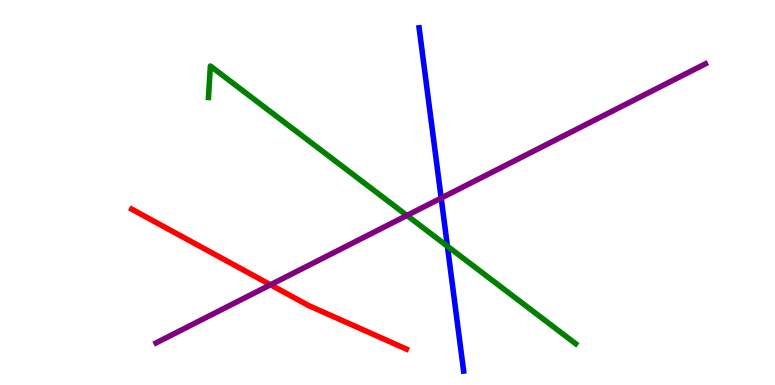[{'lines': ['blue', 'red'], 'intersections': []}, {'lines': ['green', 'red'], 'intersections': []}, {'lines': ['purple', 'red'], 'intersections': [{'x': 3.49, 'y': 2.6}]}, {'lines': ['blue', 'green'], 'intersections': [{'x': 5.77, 'y': 3.6}]}, {'lines': ['blue', 'purple'], 'intersections': [{'x': 5.69, 'y': 4.86}]}, {'lines': ['green', 'purple'], 'intersections': [{'x': 5.25, 'y': 4.4}]}]